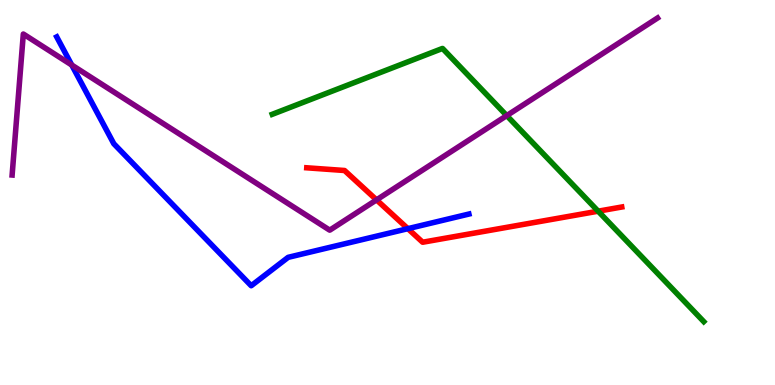[{'lines': ['blue', 'red'], 'intersections': [{'x': 5.26, 'y': 4.06}]}, {'lines': ['green', 'red'], 'intersections': [{'x': 7.72, 'y': 4.51}]}, {'lines': ['purple', 'red'], 'intersections': [{'x': 4.86, 'y': 4.81}]}, {'lines': ['blue', 'green'], 'intersections': []}, {'lines': ['blue', 'purple'], 'intersections': [{'x': 0.926, 'y': 8.31}]}, {'lines': ['green', 'purple'], 'intersections': [{'x': 6.54, 'y': 7.0}]}]